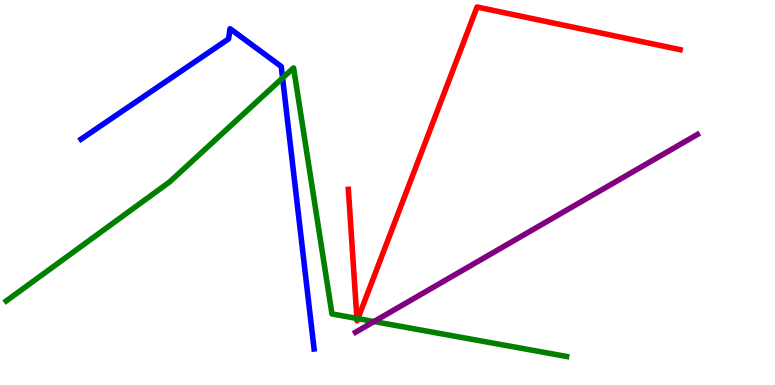[{'lines': ['blue', 'red'], 'intersections': []}, {'lines': ['green', 'red'], 'intersections': [{'x': 4.61, 'y': 1.73}, {'x': 4.62, 'y': 1.72}]}, {'lines': ['purple', 'red'], 'intersections': []}, {'lines': ['blue', 'green'], 'intersections': [{'x': 3.65, 'y': 7.97}]}, {'lines': ['blue', 'purple'], 'intersections': []}, {'lines': ['green', 'purple'], 'intersections': [{'x': 4.83, 'y': 1.65}]}]